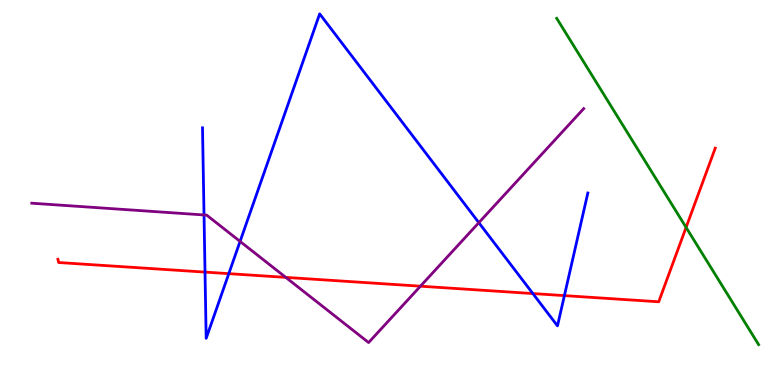[{'lines': ['blue', 'red'], 'intersections': [{'x': 2.65, 'y': 2.93}, {'x': 2.95, 'y': 2.89}, {'x': 6.88, 'y': 2.38}, {'x': 7.28, 'y': 2.32}]}, {'lines': ['green', 'red'], 'intersections': [{'x': 8.85, 'y': 4.09}]}, {'lines': ['purple', 'red'], 'intersections': [{'x': 3.69, 'y': 2.8}, {'x': 5.42, 'y': 2.57}]}, {'lines': ['blue', 'green'], 'intersections': []}, {'lines': ['blue', 'purple'], 'intersections': [{'x': 2.63, 'y': 4.42}, {'x': 3.1, 'y': 3.73}, {'x': 6.18, 'y': 4.22}]}, {'lines': ['green', 'purple'], 'intersections': []}]